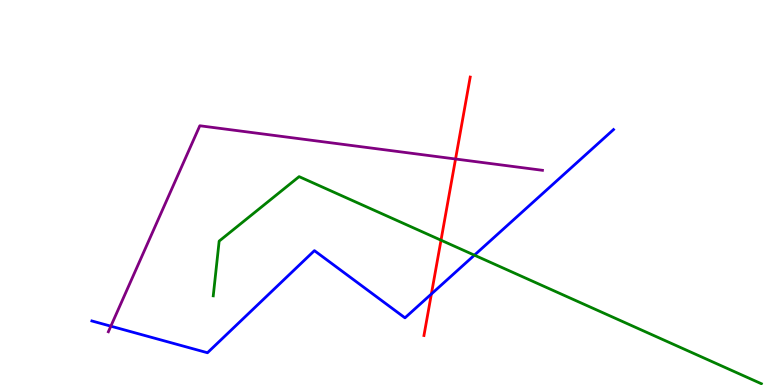[{'lines': ['blue', 'red'], 'intersections': [{'x': 5.57, 'y': 2.36}]}, {'lines': ['green', 'red'], 'intersections': [{'x': 5.69, 'y': 3.76}]}, {'lines': ['purple', 'red'], 'intersections': [{'x': 5.88, 'y': 5.87}]}, {'lines': ['blue', 'green'], 'intersections': [{'x': 6.12, 'y': 3.37}]}, {'lines': ['blue', 'purple'], 'intersections': [{'x': 1.43, 'y': 1.53}]}, {'lines': ['green', 'purple'], 'intersections': []}]